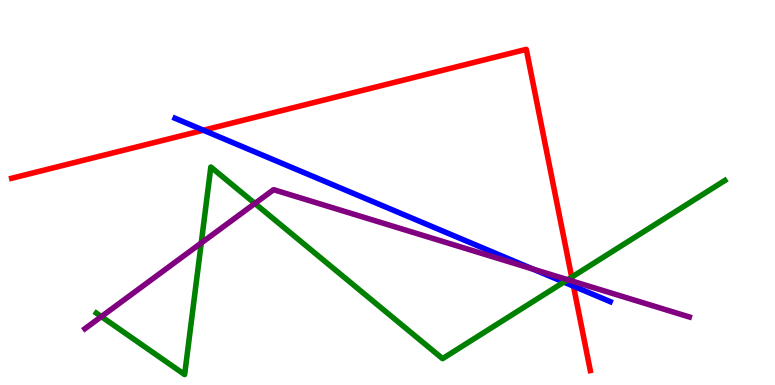[{'lines': ['blue', 'red'], 'intersections': [{'x': 2.62, 'y': 6.62}, {'x': 7.4, 'y': 2.57}]}, {'lines': ['green', 'red'], 'intersections': [{'x': 7.38, 'y': 2.8}]}, {'lines': ['purple', 'red'], 'intersections': [{'x': 7.39, 'y': 2.7}]}, {'lines': ['blue', 'green'], 'intersections': [{'x': 7.28, 'y': 2.67}]}, {'lines': ['blue', 'purple'], 'intersections': [{'x': 6.88, 'y': 3.01}]}, {'lines': ['green', 'purple'], 'intersections': [{'x': 1.31, 'y': 1.78}, {'x': 2.6, 'y': 3.69}, {'x': 3.29, 'y': 4.72}, {'x': 7.32, 'y': 2.74}]}]